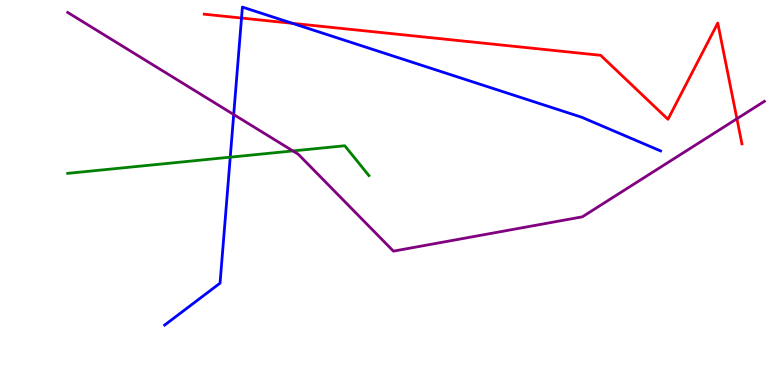[{'lines': ['blue', 'red'], 'intersections': [{'x': 3.12, 'y': 9.53}, {'x': 3.77, 'y': 9.39}]}, {'lines': ['green', 'red'], 'intersections': []}, {'lines': ['purple', 'red'], 'intersections': [{'x': 9.51, 'y': 6.92}]}, {'lines': ['blue', 'green'], 'intersections': [{'x': 2.97, 'y': 5.92}]}, {'lines': ['blue', 'purple'], 'intersections': [{'x': 3.02, 'y': 7.03}]}, {'lines': ['green', 'purple'], 'intersections': [{'x': 3.78, 'y': 6.08}]}]